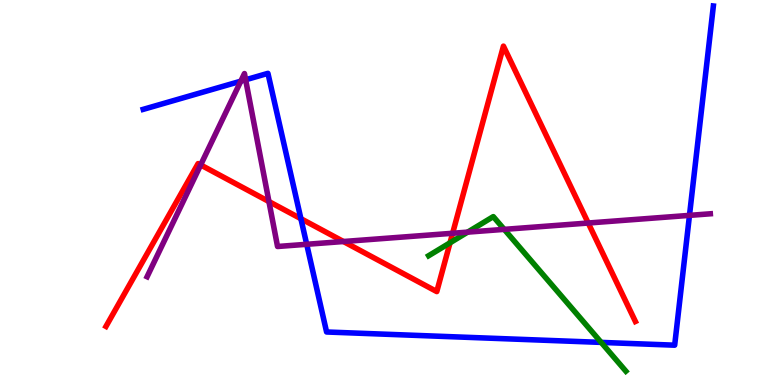[{'lines': ['blue', 'red'], 'intersections': [{'x': 3.88, 'y': 4.32}]}, {'lines': ['green', 'red'], 'intersections': [{'x': 5.81, 'y': 3.69}]}, {'lines': ['purple', 'red'], 'intersections': [{'x': 2.59, 'y': 5.72}, {'x': 3.47, 'y': 4.76}, {'x': 4.43, 'y': 3.73}, {'x': 5.84, 'y': 3.94}, {'x': 7.59, 'y': 4.21}]}, {'lines': ['blue', 'green'], 'intersections': [{'x': 7.76, 'y': 1.11}]}, {'lines': ['blue', 'purple'], 'intersections': [{'x': 3.11, 'y': 7.89}, {'x': 3.17, 'y': 7.93}, {'x': 3.96, 'y': 3.65}, {'x': 8.9, 'y': 4.41}]}, {'lines': ['green', 'purple'], 'intersections': [{'x': 6.03, 'y': 3.97}, {'x': 6.51, 'y': 4.04}]}]